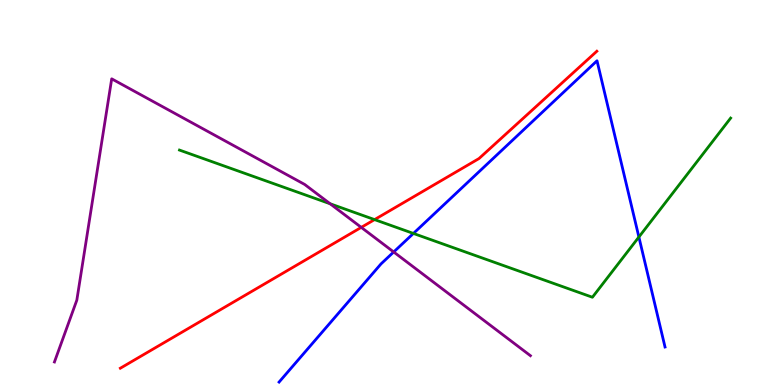[{'lines': ['blue', 'red'], 'intersections': []}, {'lines': ['green', 'red'], 'intersections': [{'x': 4.83, 'y': 4.3}]}, {'lines': ['purple', 'red'], 'intersections': [{'x': 4.66, 'y': 4.09}]}, {'lines': ['blue', 'green'], 'intersections': [{'x': 5.33, 'y': 3.94}, {'x': 8.24, 'y': 3.84}]}, {'lines': ['blue', 'purple'], 'intersections': [{'x': 5.08, 'y': 3.46}]}, {'lines': ['green', 'purple'], 'intersections': [{'x': 4.26, 'y': 4.71}]}]